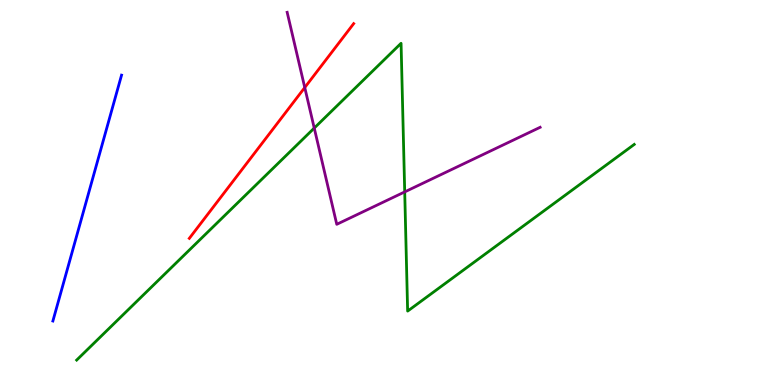[{'lines': ['blue', 'red'], 'intersections': []}, {'lines': ['green', 'red'], 'intersections': []}, {'lines': ['purple', 'red'], 'intersections': [{'x': 3.93, 'y': 7.73}]}, {'lines': ['blue', 'green'], 'intersections': []}, {'lines': ['blue', 'purple'], 'intersections': []}, {'lines': ['green', 'purple'], 'intersections': [{'x': 4.05, 'y': 6.67}, {'x': 5.22, 'y': 5.02}]}]